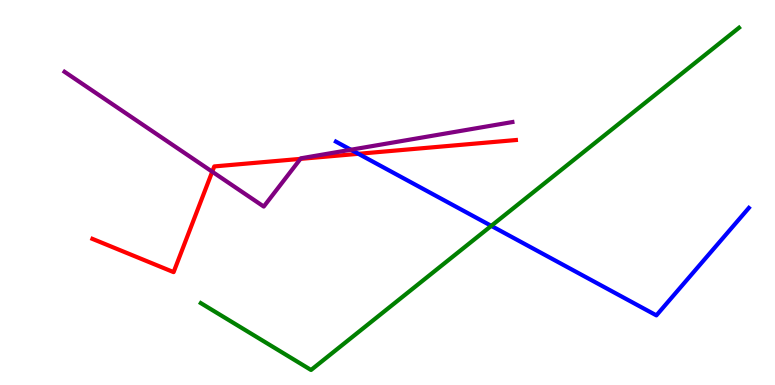[{'lines': ['blue', 'red'], 'intersections': [{'x': 4.62, 'y': 6.0}]}, {'lines': ['green', 'red'], 'intersections': []}, {'lines': ['purple', 'red'], 'intersections': [{'x': 2.74, 'y': 5.54}, {'x': 3.88, 'y': 5.87}]}, {'lines': ['blue', 'green'], 'intersections': [{'x': 6.34, 'y': 4.13}]}, {'lines': ['blue', 'purple'], 'intersections': [{'x': 4.53, 'y': 6.11}]}, {'lines': ['green', 'purple'], 'intersections': []}]